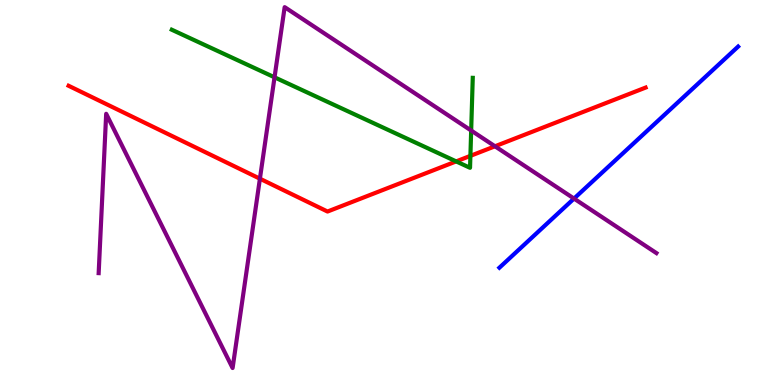[{'lines': ['blue', 'red'], 'intersections': []}, {'lines': ['green', 'red'], 'intersections': [{'x': 5.89, 'y': 5.81}, {'x': 6.07, 'y': 5.95}]}, {'lines': ['purple', 'red'], 'intersections': [{'x': 3.35, 'y': 5.36}, {'x': 6.39, 'y': 6.2}]}, {'lines': ['blue', 'green'], 'intersections': []}, {'lines': ['blue', 'purple'], 'intersections': [{'x': 7.41, 'y': 4.84}]}, {'lines': ['green', 'purple'], 'intersections': [{'x': 3.54, 'y': 7.99}, {'x': 6.08, 'y': 6.61}]}]